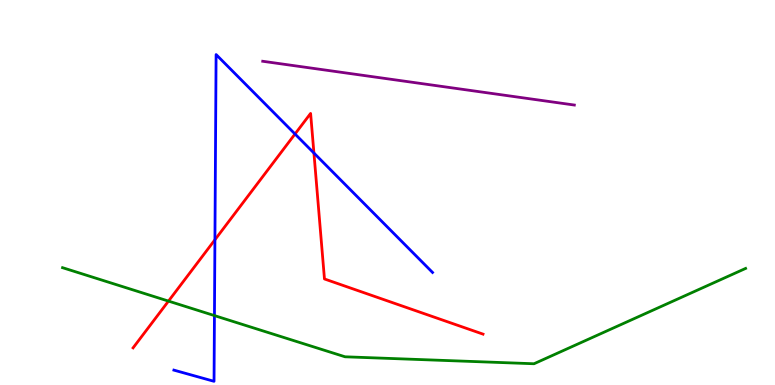[{'lines': ['blue', 'red'], 'intersections': [{'x': 2.77, 'y': 3.77}, {'x': 3.81, 'y': 6.52}, {'x': 4.05, 'y': 6.02}]}, {'lines': ['green', 'red'], 'intersections': [{'x': 2.17, 'y': 2.18}]}, {'lines': ['purple', 'red'], 'intersections': []}, {'lines': ['blue', 'green'], 'intersections': [{'x': 2.77, 'y': 1.8}]}, {'lines': ['blue', 'purple'], 'intersections': []}, {'lines': ['green', 'purple'], 'intersections': []}]